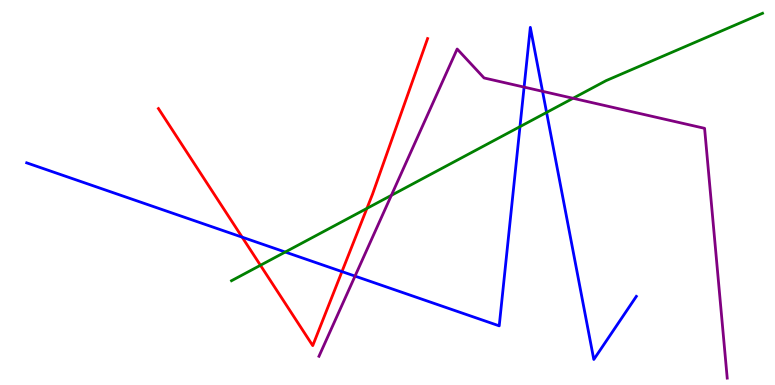[{'lines': ['blue', 'red'], 'intersections': [{'x': 3.12, 'y': 3.84}, {'x': 4.41, 'y': 2.95}]}, {'lines': ['green', 'red'], 'intersections': [{'x': 3.36, 'y': 3.11}, {'x': 4.73, 'y': 4.59}]}, {'lines': ['purple', 'red'], 'intersections': []}, {'lines': ['blue', 'green'], 'intersections': [{'x': 3.68, 'y': 3.45}, {'x': 6.71, 'y': 6.71}, {'x': 7.05, 'y': 7.08}]}, {'lines': ['blue', 'purple'], 'intersections': [{'x': 4.58, 'y': 2.83}, {'x': 6.76, 'y': 7.74}, {'x': 7.0, 'y': 7.63}]}, {'lines': ['green', 'purple'], 'intersections': [{'x': 5.05, 'y': 4.93}, {'x': 7.39, 'y': 7.45}]}]